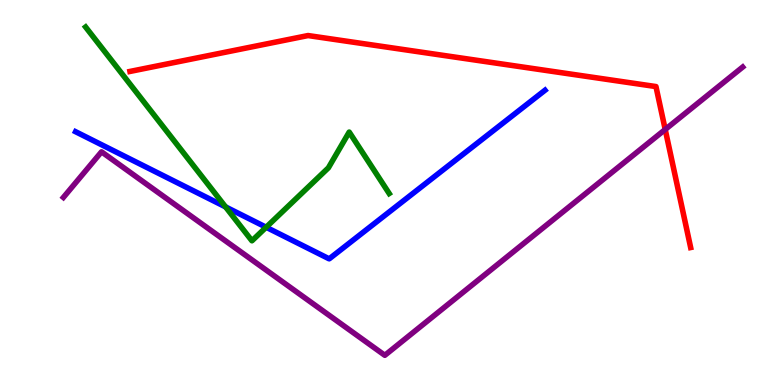[{'lines': ['blue', 'red'], 'intersections': []}, {'lines': ['green', 'red'], 'intersections': []}, {'lines': ['purple', 'red'], 'intersections': [{'x': 8.58, 'y': 6.64}]}, {'lines': ['blue', 'green'], 'intersections': [{'x': 2.91, 'y': 4.63}, {'x': 3.43, 'y': 4.1}]}, {'lines': ['blue', 'purple'], 'intersections': []}, {'lines': ['green', 'purple'], 'intersections': []}]